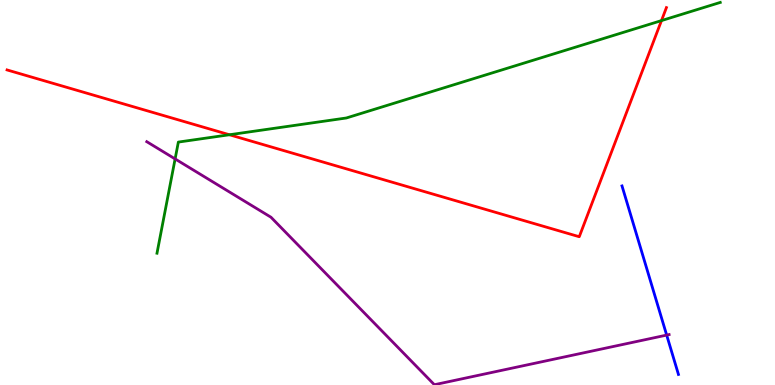[{'lines': ['blue', 'red'], 'intersections': []}, {'lines': ['green', 'red'], 'intersections': [{'x': 2.96, 'y': 6.5}, {'x': 8.54, 'y': 9.47}]}, {'lines': ['purple', 'red'], 'intersections': []}, {'lines': ['blue', 'green'], 'intersections': []}, {'lines': ['blue', 'purple'], 'intersections': [{'x': 8.6, 'y': 1.3}]}, {'lines': ['green', 'purple'], 'intersections': [{'x': 2.26, 'y': 5.87}]}]